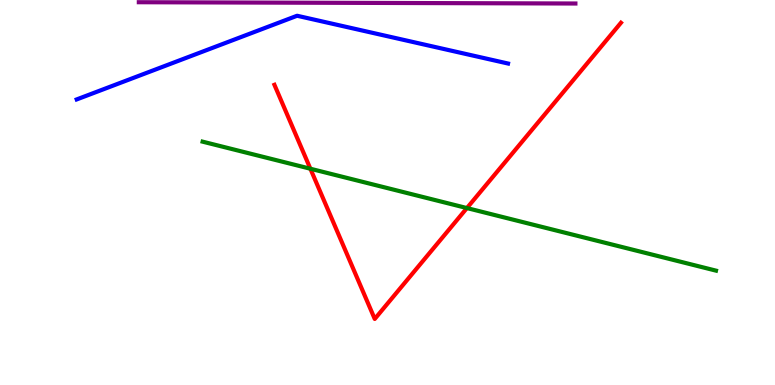[{'lines': ['blue', 'red'], 'intersections': []}, {'lines': ['green', 'red'], 'intersections': [{'x': 4.0, 'y': 5.62}, {'x': 6.02, 'y': 4.6}]}, {'lines': ['purple', 'red'], 'intersections': []}, {'lines': ['blue', 'green'], 'intersections': []}, {'lines': ['blue', 'purple'], 'intersections': []}, {'lines': ['green', 'purple'], 'intersections': []}]